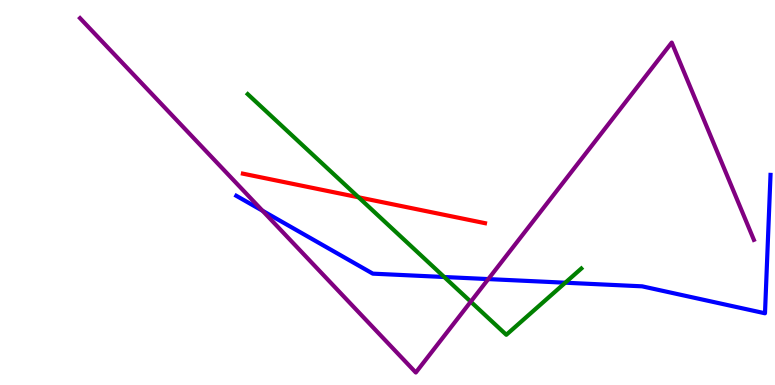[{'lines': ['blue', 'red'], 'intersections': []}, {'lines': ['green', 'red'], 'intersections': [{'x': 4.63, 'y': 4.87}]}, {'lines': ['purple', 'red'], 'intersections': []}, {'lines': ['blue', 'green'], 'intersections': [{'x': 5.73, 'y': 2.8}, {'x': 7.29, 'y': 2.66}]}, {'lines': ['blue', 'purple'], 'intersections': [{'x': 3.39, 'y': 4.53}, {'x': 6.3, 'y': 2.75}]}, {'lines': ['green', 'purple'], 'intersections': [{'x': 6.07, 'y': 2.16}]}]